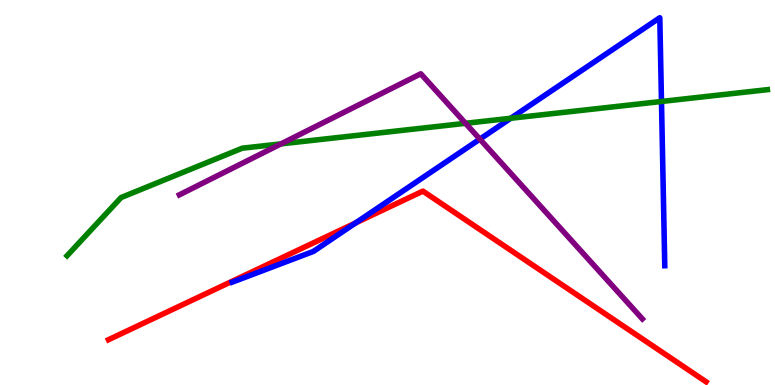[{'lines': ['blue', 'red'], 'intersections': [{'x': 4.59, 'y': 4.21}]}, {'lines': ['green', 'red'], 'intersections': []}, {'lines': ['purple', 'red'], 'intersections': []}, {'lines': ['blue', 'green'], 'intersections': [{'x': 6.59, 'y': 6.93}, {'x': 8.54, 'y': 7.36}]}, {'lines': ['blue', 'purple'], 'intersections': [{'x': 6.19, 'y': 6.39}]}, {'lines': ['green', 'purple'], 'intersections': [{'x': 3.63, 'y': 6.26}, {'x': 6.01, 'y': 6.8}]}]